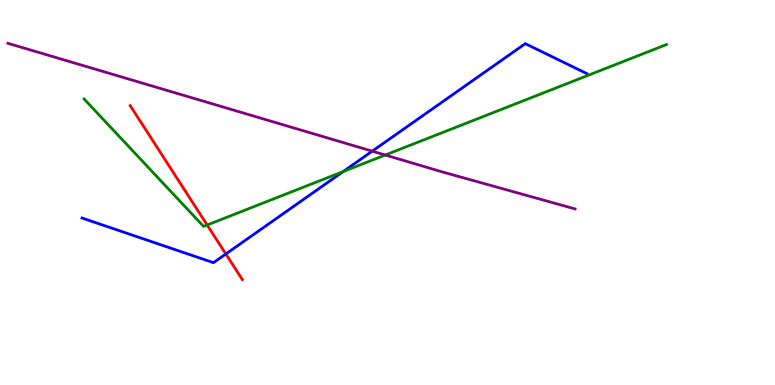[{'lines': ['blue', 'red'], 'intersections': [{'x': 2.91, 'y': 3.4}]}, {'lines': ['green', 'red'], 'intersections': [{'x': 2.67, 'y': 4.16}]}, {'lines': ['purple', 'red'], 'intersections': []}, {'lines': ['blue', 'green'], 'intersections': [{'x': 4.43, 'y': 5.54}]}, {'lines': ['blue', 'purple'], 'intersections': [{'x': 4.8, 'y': 6.07}]}, {'lines': ['green', 'purple'], 'intersections': [{'x': 4.97, 'y': 5.97}]}]